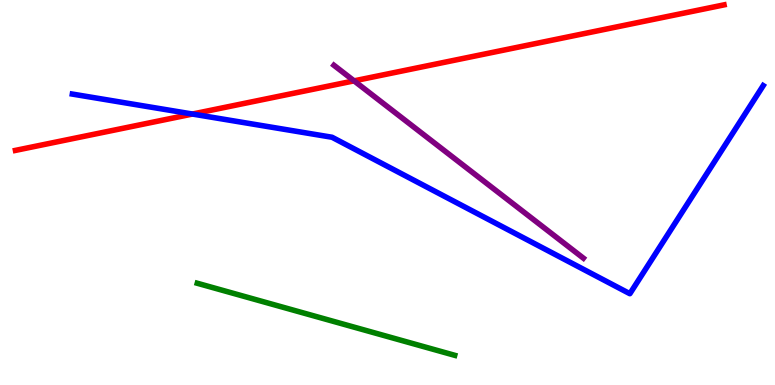[{'lines': ['blue', 'red'], 'intersections': [{'x': 2.48, 'y': 7.04}]}, {'lines': ['green', 'red'], 'intersections': []}, {'lines': ['purple', 'red'], 'intersections': [{'x': 4.57, 'y': 7.9}]}, {'lines': ['blue', 'green'], 'intersections': []}, {'lines': ['blue', 'purple'], 'intersections': []}, {'lines': ['green', 'purple'], 'intersections': []}]